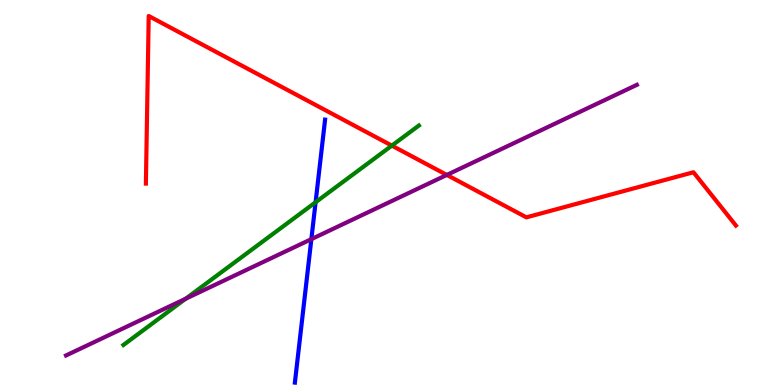[{'lines': ['blue', 'red'], 'intersections': []}, {'lines': ['green', 'red'], 'intersections': [{'x': 5.06, 'y': 6.22}]}, {'lines': ['purple', 'red'], 'intersections': [{'x': 5.77, 'y': 5.46}]}, {'lines': ['blue', 'green'], 'intersections': [{'x': 4.07, 'y': 4.75}]}, {'lines': ['blue', 'purple'], 'intersections': [{'x': 4.02, 'y': 3.79}]}, {'lines': ['green', 'purple'], 'intersections': [{'x': 2.4, 'y': 2.24}]}]